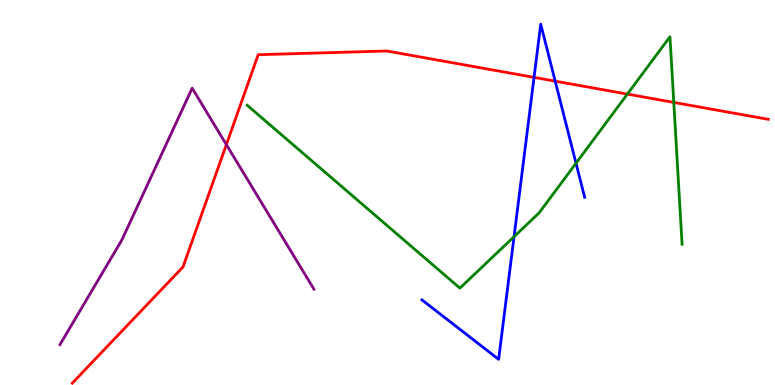[{'lines': ['blue', 'red'], 'intersections': [{'x': 6.89, 'y': 7.99}, {'x': 7.16, 'y': 7.89}]}, {'lines': ['green', 'red'], 'intersections': [{'x': 8.1, 'y': 7.56}, {'x': 8.69, 'y': 7.34}]}, {'lines': ['purple', 'red'], 'intersections': [{'x': 2.92, 'y': 6.24}]}, {'lines': ['blue', 'green'], 'intersections': [{'x': 6.63, 'y': 3.85}, {'x': 7.43, 'y': 5.76}]}, {'lines': ['blue', 'purple'], 'intersections': []}, {'lines': ['green', 'purple'], 'intersections': []}]